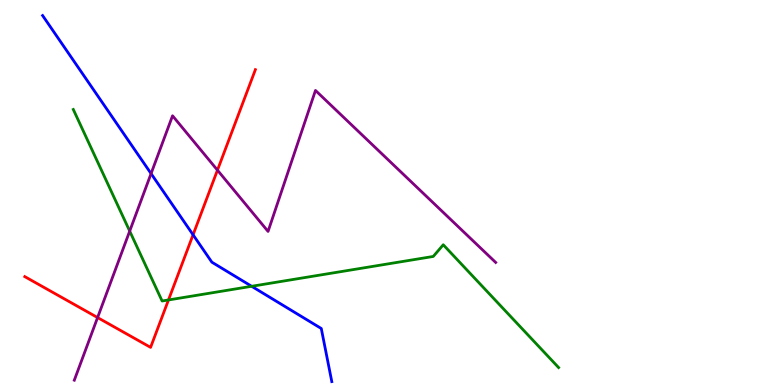[{'lines': ['blue', 'red'], 'intersections': [{'x': 2.49, 'y': 3.9}]}, {'lines': ['green', 'red'], 'intersections': [{'x': 2.17, 'y': 2.21}]}, {'lines': ['purple', 'red'], 'intersections': [{'x': 1.26, 'y': 1.75}, {'x': 2.81, 'y': 5.58}]}, {'lines': ['blue', 'green'], 'intersections': [{'x': 3.25, 'y': 2.56}]}, {'lines': ['blue', 'purple'], 'intersections': [{'x': 1.95, 'y': 5.49}]}, {'lines': ['green', 'purple'], 'intersections': [{'x': 1.67, 'y': 4.0}]}]